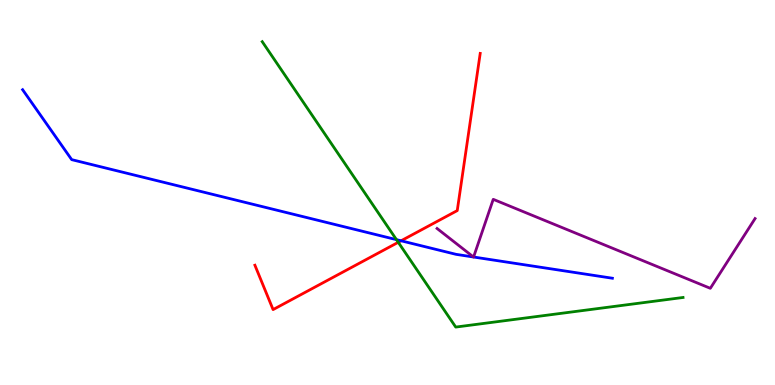[{'lines': ['blue', 'red'], 'intersections': [{'x': 5.18, 'y': 3.75}]}, {'lines': ['green', 'red'], 'intersections': [{'x': 5.14, 'y': 3.71}]}, {'lines': ['purple', 'red'], 'intersections': []}, {'lines': ['blue', 'green'], 'intersections': [{'x': 5.12, 'y': 3.78}]}, {'lines': ['blue', 'purple'], 'intersections': [{'x': 6.11, 'y': 3.32}, {'x': 6.11, 'y': 3.32}]}, {'lines': ['green', 'purple'], 'intersections': []}]